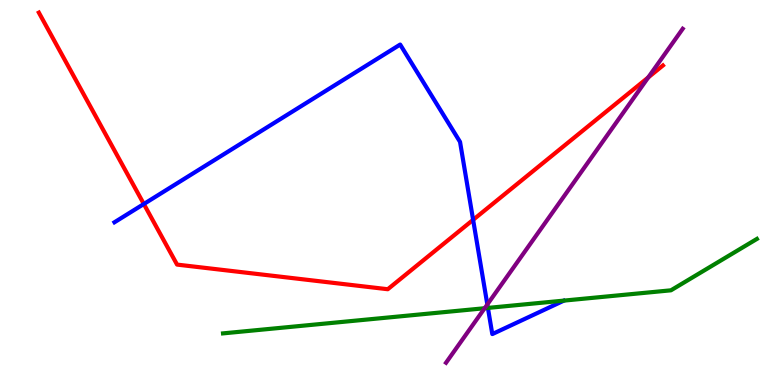[{'lines': ['blue', 'red'], 'intersections': [{'x': 1.86, 'y': 4.7}, {'x': 6.1, 'y': 4.29}]}, {'lines': ['green', 'red'], 'intersections': []}, {'lines': ['purple', 'red'], 'intersections': [{'x': 8.36, 'y': 7.99}]}, {'lines': ['blue', 'green'], 'intersections': [{'x': 6.3, 'y': 2.0}]}, {'lines': ['blue', 'purple'], 'intersections': [{'x': 6.29, 'y': 2.09}]}, {'lines': ['green', 'purple'], 'intersections': [{'x': 6.25, 'y': 1.99}]}]